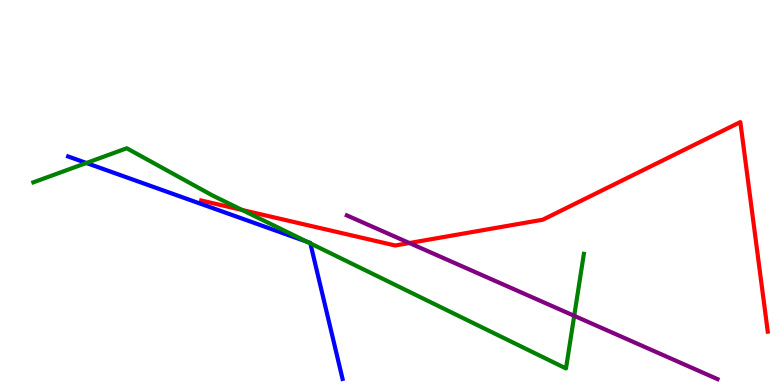[{'lines': ['blue', 'red'], 'intersections': []}, {'lines': ['green', 'red'], 'intersections': [{'x': 3.12, 'y': 4.55}]}, {'lines': ['purple', 'red'], 'intersections': [{'x': 5.28, 'y': 3.69}]}, {'lines': ['blue', 'green'], 'intersections': [{'x': 1.11, 'y': 5.77}, {'x': 3.96, 'y': 3.72}, {'x': 4.0, 'y': 3.68}]}, {'lines': ['blue', 'purple'], 'intersections': []}, {'lines': ['green', 'purple'], 'intersections': [{'x': 7.41, 'y': 1.8}]}]